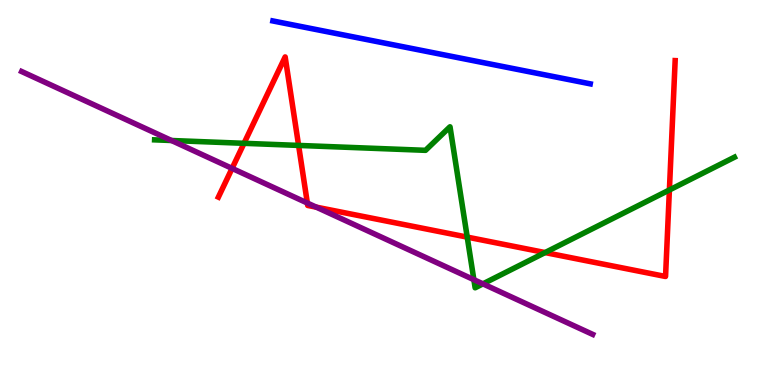[{'lines': ['blue', 'red'], 'intersections': []}, {'lines': ['green', 'red'], 'intersections': [{'x': 3.15, 'y': 6.28}, {'x': 3.85, 'y': 6.22}, {'x': 6.03, 'y': 3.84}, {'x': 7.03, 'y': 3.44}, {'x': 8.64, 'y': 5.07}]}, {'lines': ['purple', 'red'], 'intersections': [{'x': 2.99, 'y': 5.63}, {'x': 3.97, 'y': 4.73}, {'x': 4.08, 'y': 4.62}]}, {'lines': ['blue', 'green'], 'intersections': []}, {'lines': ['blue', 'purple'], 'intersections': []}, {'lines': ['green', 'purple'], 'intersections': [{'x': 2.21, 'y': 6.35}, {'x': 6.11, 'y': 2.74}, {'x': 6.23, 'y': 2.63}]}]